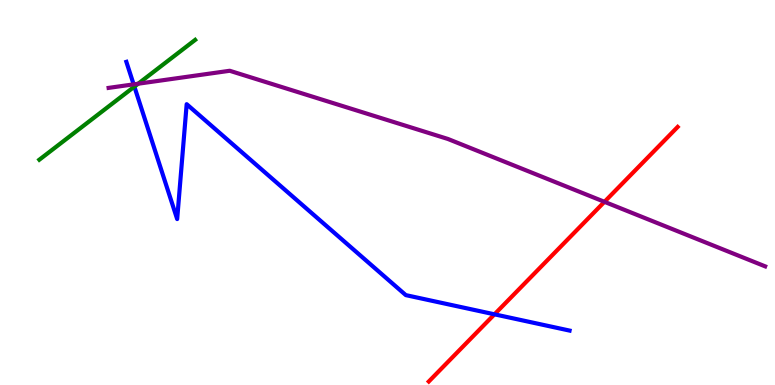[{'lines': ['blue', 'red'], 'intersections': [{'x': 6.38, 'y': 1.84}]}, {'lines': ['green', 'red'], 'intersections': []}, {'lines': ['purple', 'red'], 'intersections': [{'x': 7.8, 'y': 4.76}]}, {'lines': ['blue', 'green'], 'intersections': [{'x': 1.73, 'y': 7.75}]}, {'lines': ['blue', 'purple'], 'intersections': [{'x': 1.72, 'y': 7.81}]}, {'lines': ['green', 'purple'], 'intersections': [{'x': 1.78, 'y': 7.83}]}]